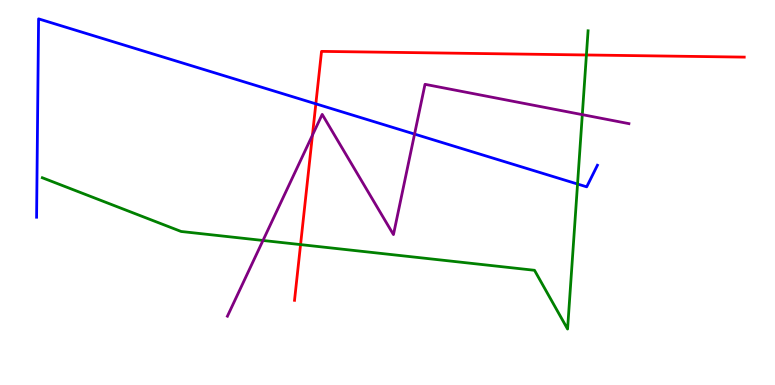[{'lines': ['blue', 'red'], 'intersections': [{'x': 4.08, 'y': 7.3}]}, {'lines': ['green', 'red'], 'intersections': [{'x': 3.88, 'y': 3.65}, {'x': 7.57, 'y': 8.57}]}, {'lines': ['purple', 'red'], 'intersections': [{'x': 4.03, 'y': 6.49}]}, {'lines': ['blue', 'green'], 'intersections': [{'x': 7.45, 'y': 5.22}]}, {'lines': ['blue', 'purple'], 'intersections': [{'x': 5.35, 'y': 6.52}]}, {'lines': ['green', 'purple'], 'intersections': [{'x': 3.39, 'y': 3.75}, {'x': 7.51, 'y': 7.02}]}]